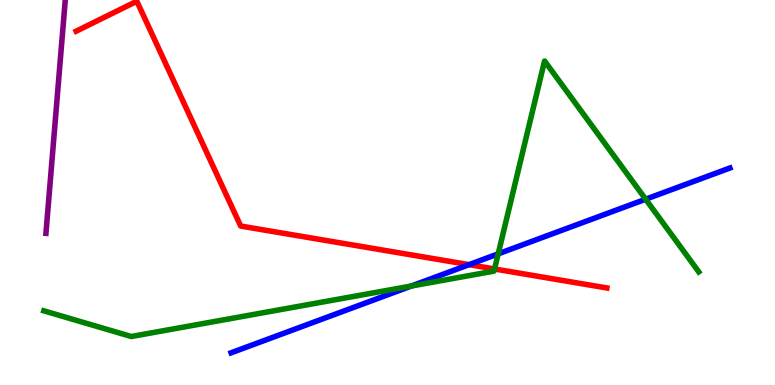[{'lines': ['blue', 'red'], 'intersections': [{'x': 6.05, 'y': 3.13}]}, {'lines': ['green', 'red'], 'intersections': [{'x': 6.38, 'y': 3.01}]}, {'lines': ['purple', 'red'], 'intersections': []}, {'lines': ['blue', 'green'], 'intersections': [{'x': 5.31, 'y': 2.57}, {'x': 6.43, 'y': 3.41}, {'x': 8.33, 'y': 4.83}]}, {'lines': ['blue', 'purple'], 'intersections': []}, {'lines': ['green', 'purple'], 'intersections': []}]